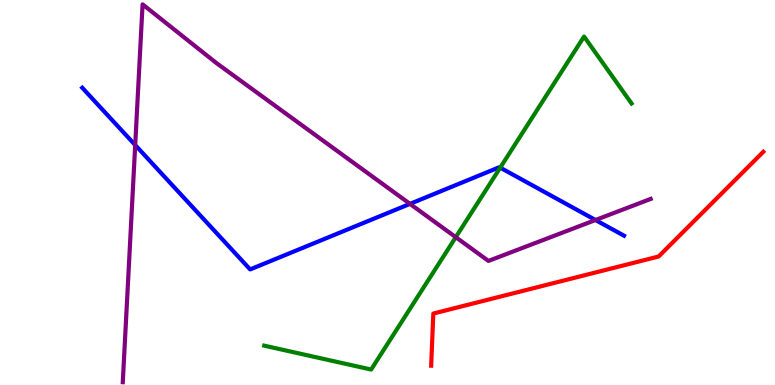[{'lines': ['blue', 'red'], 'intersections': []}, {'lines': ['green', 'red'], 'intersections': []}, {'lines': ['purple', 'red'], 'intersections': []}, {'lines': ['blue', 'green'], 'intersections': [{'x': 6.45, 'y': 5.65}]}, {'lines': ['blue', 'purple'], 'intersections': [{'x': 1.74, 'y': 6.23}, {'x': 5.29, 'y': 4.7}, {'x': 7.68, 'y': 4.29}]}, {'lines': ['green', 'purple'], 'intersections': [{'x': 5.88, 'y': 3.84}]}]